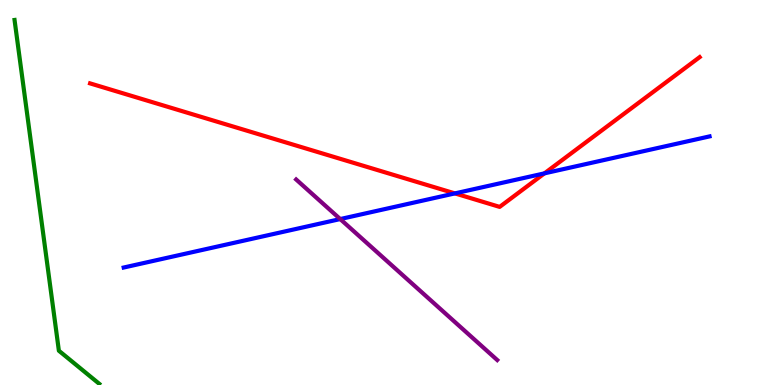[{'lines': ['blue', 'red'], 'intersections': [{'x': 5.87, 'y': 4.98}, {'x': 7.03, 'y': 5.5}]}, {'lines': ['green', 'red'], 'intersections': []}, {'lines': ['purple', 'red'], 'intersections': []}, {'lines': ['blue', 'green'], 'intersections': []}, {'lines': ['blue', 'purple'], 'intersections': [{'x': 4.39, 'y': 4.31}]}, {'lines': ['green', 'purple'], 'intersections': []}]